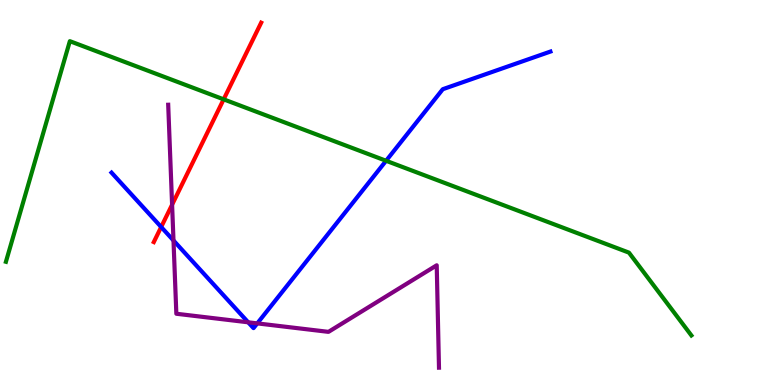[{'lines': ['blue', 'red'], 'intersections': [{'x': 2.08, 'y': 4.1}]}, {'lines': ['green', 'red'], 'intersections': [{'x': 2.89, 'y': 7.42}]}, {'lines': ['purple', 'red'], 'intersections': [{'x': 2.22, 'y': 4.68}]}, {'lines': ['blue', 'green'], 'intersections': [{'x': 4.98, 'y': 5.82}]}, {'lines': ['blue', 'purple'], 'intersections': [{'x': 2.24, 'y': 3.75}, {'x': 3.2, 'y': 1.63}, {'x': 3.32, 'y': 1.6}]}, {'lines': ['green', 'purple'], 'intersections': []}]